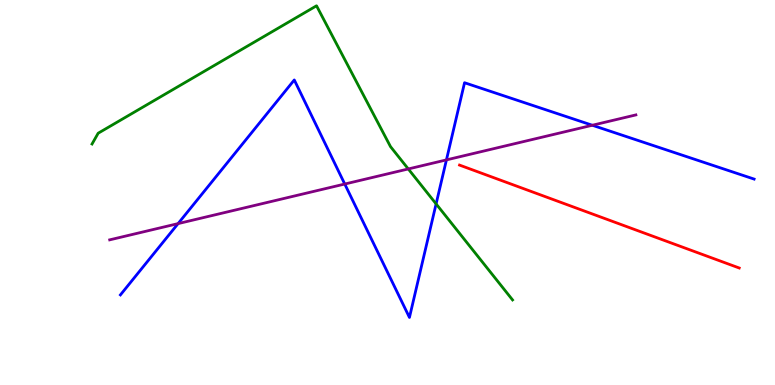[{'lines': ['blue', 'red'], 'intersections': []}, {'lines': ['green', 'red'], 'intersections': []}, {'lines': ['purple', 'red'], 'intersections': []}, {'lines': ['blue', 'green'], 'intersections': [{'x': 5.63, 'y': 4.7}]}, {'lines': ['blue', 'purple'], 'intersections': [{'x': 2.3, 'y': 4.19}, {'x': 4.45, 'y': 5.22}, {'x': 5.76, 'y': 5.85}, {'x': 7.64, 'y': 6.75}]}, {'lines': ['green', 'purple'], 'intersections': [{'x': 5.27, 'y': 5.61}]}]